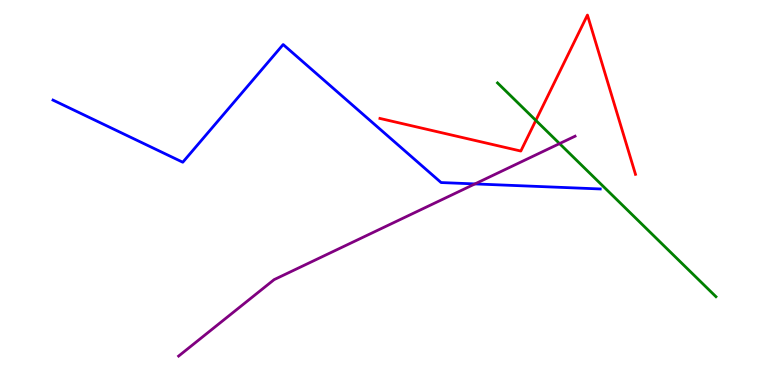[{'lines': ['blue', 'red'], 'intersections': []}, {'lines': ['green', 'red'], 'intersections': [{'x': 6.91, 'y': 6.87}]}, {'lines': ['purple', 'red'], 'intersections': []}, {'lines': ['blue', 'green'], 'intersections': []}, {'lines': ['blue', 'purple'], 'intersections': [{'x': 6.13, 'y': 5.22}]}, {'lines': ['green', 'purple'], 'intersections': [{'x': 7.22, 'y': 6.27}]}]